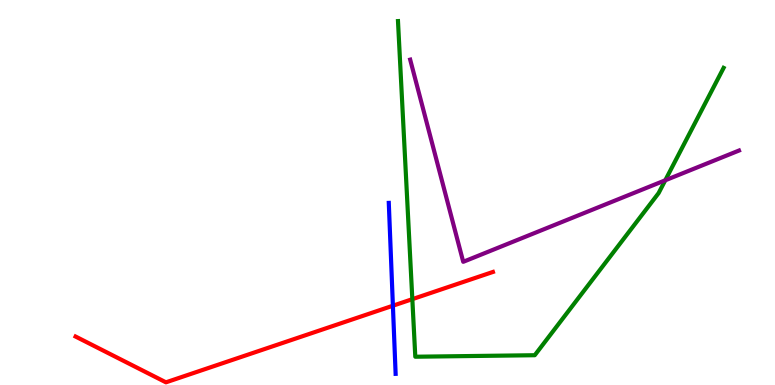[{'lines': ['blue', 'red'], 'intersections': [{'x': 5.07, 'y': 2.06}]}, {'lines': ['green', 'red'], 'intersections': [{'x': 5.32, 'y': 2.23}]}, {'lines': ['purple', 'red'], 'intersections': []}, {'lines': ['blue', 'green'], 'intersections': []}, {'lines': ['blue', 'purple'], 'intersections': []}, {'lines': ['green', 'purple'], 'intersections': [{'x': 8.58, 'y': 5.32}]}]